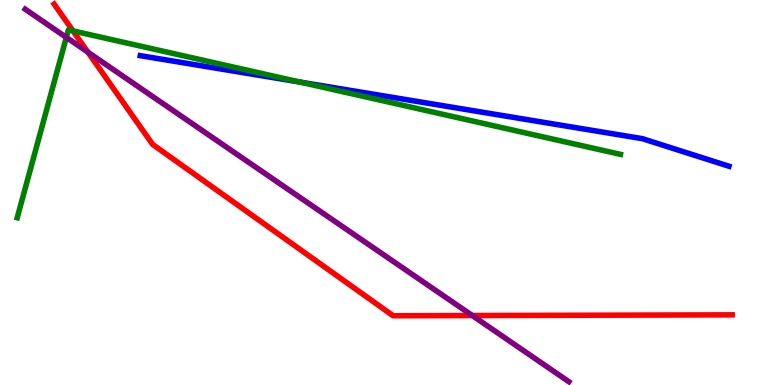[{'lines': ['blue', 'red'], 'intersections': []}, {'lines': ['green', 'red'], 'intersections': [{'x': 0.941, 'y': 9.2}]}, {'lines': ['purple', 'red'], 'intersections': [{'x': 1.13, 'y': 8.65}, {'x': 6.09, 'y': 1.8}]}, {'lines': ['blue', 'green'], 'intersections': [{'x': 3.87, 'y': 7.87}]}, {'lines': ['blue', 'purple'], 'intersections': []}, {'lines': ['green', 'purple'], 'intersections': [{'x': 0.856, 'y': 9.03}]}]